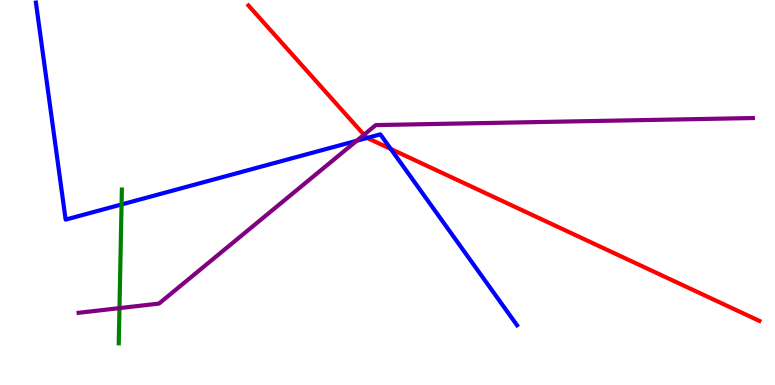[{'lines': ['blue', 'red'], 'intersections': [{'x': 4.74, 'y': 6.42}, {'x': 5.04, 'y': 6.13}]}, {'lines': ['green', 'red'], 'intersections': []}, {'lines': ['purple', 'red'], 'intersections': [{'x': 4.7, 'y': 6.5}]}, {'lines': ['blue', 'green'], 'intersections': [{'x': 1.57, 'y': 4.69}]}, {'lines': ['blue', 'purple'], 'intersections': [{'x': 4.6, 'y': 6.34}]}, {'lines': ['green', 'purple'], 'intersections': [{'x': 1.54, 'y': 2.0}]}]